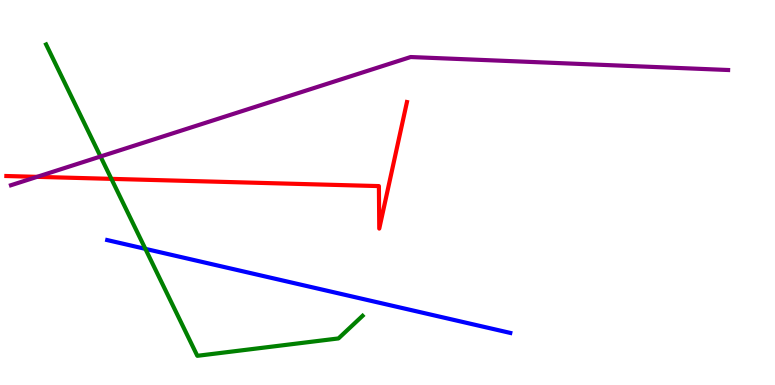[{'lines': ['blue', 'red'], 'intersections': []}, {'lines': ['green', 'red'], 'intersections': [{'x': 1.44, 'y': 5.35}]}, {'lines': ['purple', 'red'], 'intersections': [{'x': 0.478, 'y': 5.41}]}, {'lines': ['blue', 'green'], 'intersections': [{'x': 1.88, 'y': 3.54}]}, {'lines': ['blue', 'purple'], 'intersections': []}, {'lines': ['green', 'purple'], 'intersections': [{'x': 1.3, 'y': 5.93}]}]